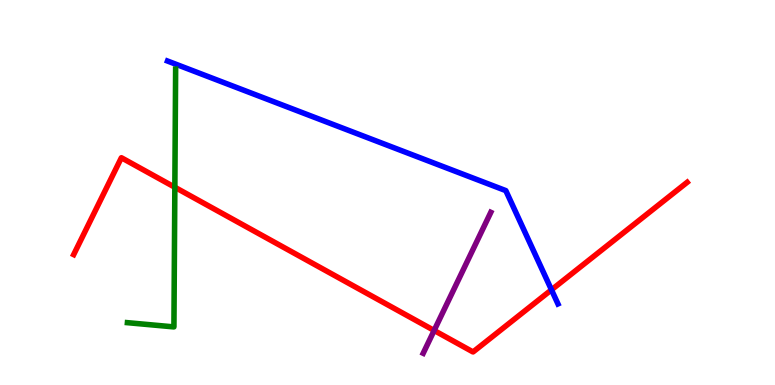[{'lines': ['blue', 'red'], 'intersections': [{'x': 7.12, 'y': 2.47}]}, {'lines': ['green', 'red'], 'intersections': [{'x': 2.26, 'y': 5.14}]}, {'lines': ['purple', 'red'], 'intersections': [{'x': 5.6, 'y': 1.42}]}, {'lines': ['blue', 'green'], 'intersections': []}, {'lines': ['blue', 'purple'], 'intersections': []}, {'lines': ['green', 'purple'], 'intersections': []}]